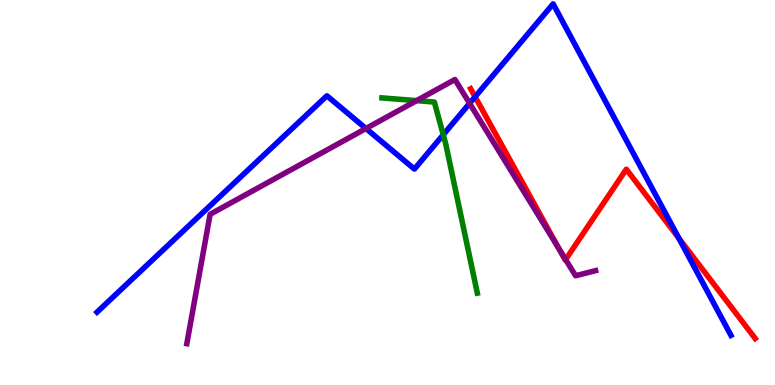[{'lines': ['blue', 'red'], 'intersections': [{'x': 6.13, 'y': 7.49}, {'x': 8.76, 'y': 3.81}]}, {'lines': ['green', 'red'], 'intersections': []}, {'lines': ['purple', 'red'], 'intersections': [{'x': 7.21, 'y': 3.56}, {'x': 7.3, 'y': 3.26}]}, {'lines': ['blue', 'green'], 'intersections': [{'x': 5.72, 'y': 6.5}]}, {'lines': ['blue', 'purple'], 'intersections': [{'x': 4.72, 'y': 6.66}, {'x': 6.06, 'y': 7.32}]}, {'lines': ['green', 'purple'], 'intersections': [{'x': 5.38, 'y': 7.39}]}]